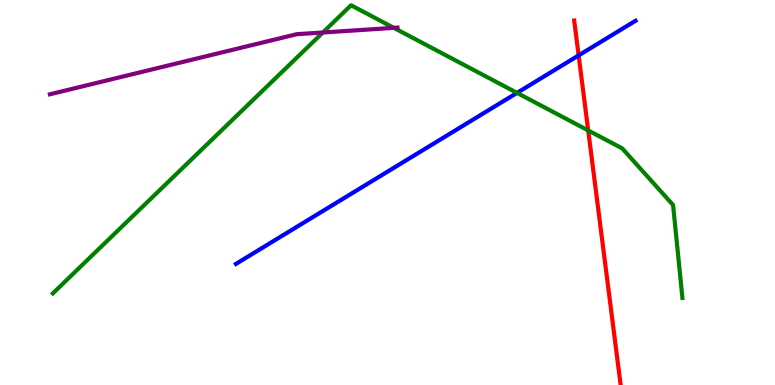[{'lines': ['blue', 'red'], 'intersections': [{'x': 7.47, 'y': 8.56}]}, {'lines': ['green', 'red'], 'intersections': [{'x': 7.59, 'y': 6.61}]}, {'lines': ['purple', 'red'], 'intersections': []}, {'lines': ['blue', 'green'], 'intersections': [{'x': 6.67, 'y': 7.59}]}, {'lines': ['blue', 'purple'], 'intersections': []}, {'lines': ['green', 'purple'], 'intersections': [{'x': 4.17, 'y': 9.16}, {'x': 5.08, 'y': 9.28}]}]